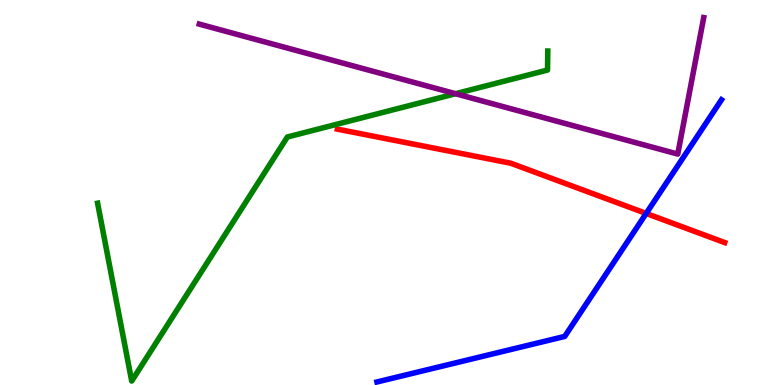[{'lines': ['blue', 'red'], 'intersections': [{'x': 8.34, 'y': 4.46}]}, {'lines': ['green', 'red'], 'intersections': []}, {'lines': ['purple', 'red'], 'intersections': []}, {'lines': ['blue', 'green'], 'intersections': []}, {'lines': ['blue', 'purple'], 'intersections': []}, {'lines': ['green', 'purple'], 'intersections': [{'x': 5.88, 'y': 7.57}]}]